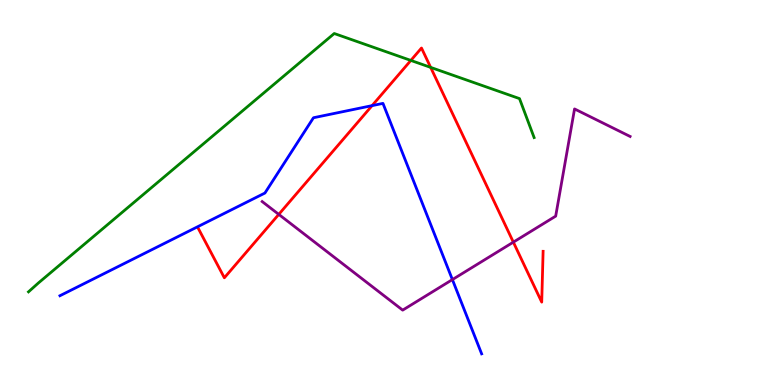[{'lines': ['blue', 'red'], 'intersections': [{'x': 4.8, 'y': 7.26}]}, {'lines': ['green', 'red'], 'intersections': [{'x': 5.3, 'y': 8.43}, {'x': 5.56, 'y': 8.25}]}, {'lines': ['purple', 'red'], 'intersections': [{'x': 3.6, 'y': 4.43}, {'x': 6.62, 'y': 3.71}]}, {'lines': ['blue', 'green'], 'intersections': []}, {'lines': ['blue', 'purple'], 'intersections': [{'x': 5.84, 'y': 2.74}]}, {'lines': ['green', 'purple'], 'intersections': []}]